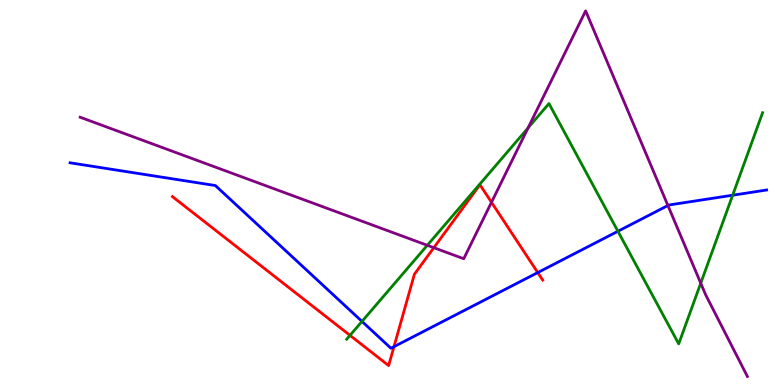[{'lines': ['blue', 'red'], 'intersections': [{'x': 5.08, 'y': 0.995}, {'x': 6.94, 'y': 2.92}]}, {'lines': ['green', 'red'], 'intersections': [{'x': 4.52, 'y': 1.29}]}, {'lines': ['purple', 'red'], 'intersections': [{'x': 5.6, 'y': 3.57}, {'x': 6.34, 'y': 4.75}]}, {'lines': ['blue', 'green'], 'intersections': [{'x': 4.67, 'y': 1.65}, {'x': 7.97, 'y': 3.99}, {'x': 9.45, 'y': 4.93}]}, {'lines': ['blue', 'purple'], 'intersections': [{'x': 8.62, 'y': 4.66}]}, {'lines': ['green', 'purple'], 'intersections': [{'x': 5.51, 'y': 3.63}, {'x': 6.81, 'y': 6.68}, {'x': 9.04, 'y': 2.64}]}]